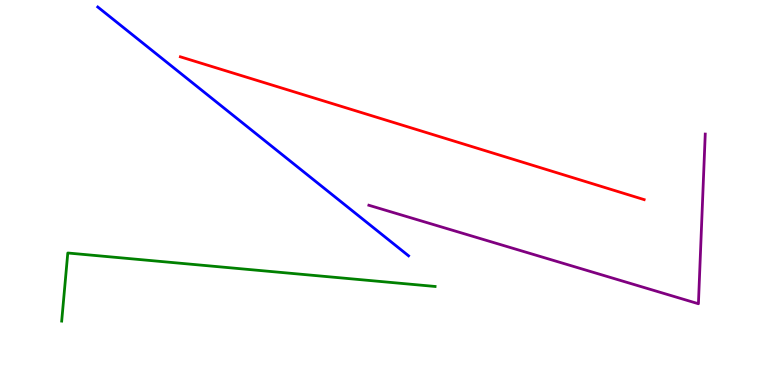[{'lines': ['blue', 'red'], 'intersections': []}, {'lines': ['green', 'red'], 'intersections': []}, {'lines': ['purple', 'red'], 'intersections': []}, {'lines': ['blue', 'green'], 'intersections': []}, {'lines': ['blue', 'purple'], 'intersections': []}, {'lines': ['green', 'purple'], 'intersections': []}]